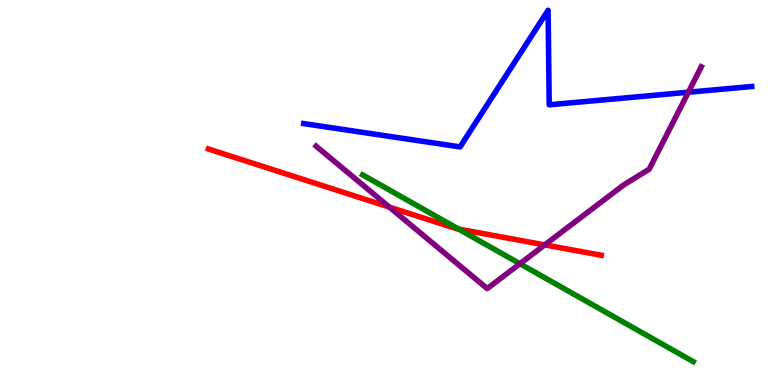[{'lines': ['blue', 'red'], 'intersections': []}, {'lines': ['green', 'red'], 'intersections': [{'x': 5.92, 'y': 4.05}]}, {'lines': ['purple', 'red'], 'intersections': [{'x': 5.02, 'y': 4.62}, {'x': 7.03, 'y': 3.64}]}, {'lines': ['blue', 'green'], 'intersections': []}, {'lines': ['blue', 'purple'], 'intersections': [{'x': 8.88, 'y': 7.6}]}, {'lines': ['green', 'purple'], 'intersections': [{'x': 6.71, 'y': 3.15}]}]